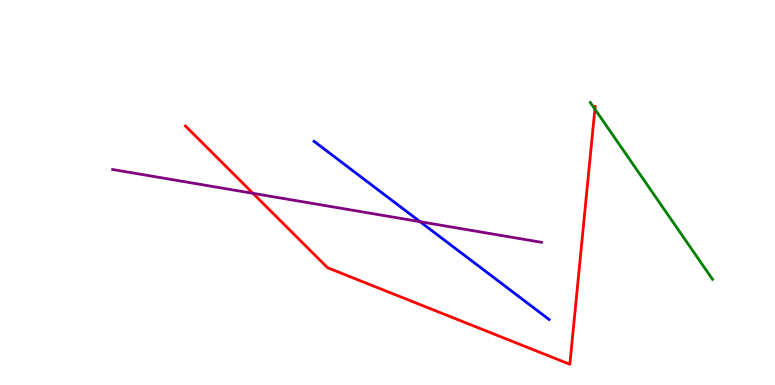[{'lines': ['blue', 'red'], 'intersections': []}, {'lines': ['green', 'red'], 'intersections': [{'x': 7.68, 'y': 7.17}]}, {'lines': ['purple', 'red'], 'intersections': [{'x': 3.26, 'y': 4.98}]}, {'lines': ['blue', 'green'], 'intersections': []}, {'lines': ['blue', 'purple'], 'intersections': [{'x': 5.42, 'y': 4.24}]}, {'lines': ['green', 'purple'], 'intersections': []}]